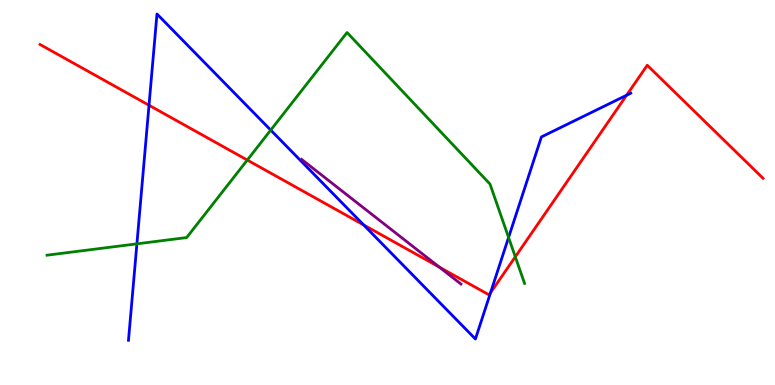[{'lines': ['blue', 'red'], 'intersections': [{'x': 1.92, 'y': 7.27}, {'x': 4.69, 'y': 4.16}, {'x': 6.33, 'y': 2.4}, {'x': 8.09, 'y': 7.53}]}, {'lines': ['green', 'red'], 'intersections': [{'x': 3.19, 'y': 5.84}, {'x': 6.65, 'y': 3.33}]}, {'lines': ['purple', 'red'], 'intersections': [{'x': 5.67, 'y': 3.06}]}, {'lines': ['blue', 'green'], 'intersections': [{'x': 1.77, 'y': 3.67}, {'x': 3.49, 'y': 6.62}, {'x': 6.56, 'y': 3.83}]}, {'lines': ['blue', 'purple'], 'intersections': []}, {'lines': ['green', 'purple'], 'intersections': []}]